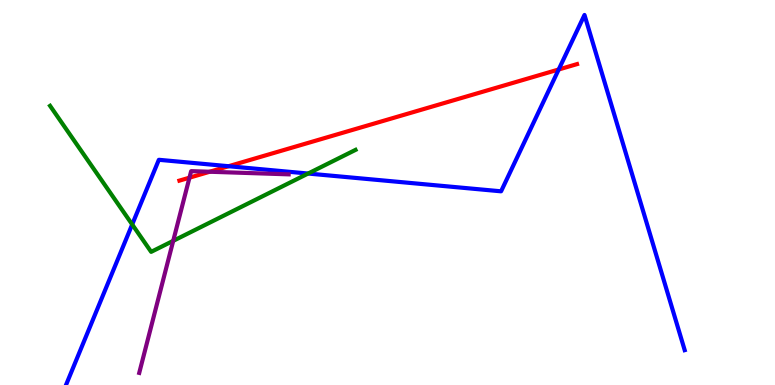[{'lines': ['blue', 'red'], 'intersections': [{'x': 2.95, 'y': 5.68}, {'x': 7.21, 'y': 8.2}]}, {'lines': ['green', 'red'], 'intersections': []}, {'lines': ['purple', 'red'], 'intersections': [{'x': 2.44, 'y': 5.39}, {'x': 2.71, 'y': 5.54}]}, {'lines': ['blue', 'green'], 'intersections': [{'x': 1.71, 'y': 4.17}, {'x': 3.98, 'y': 5.49}]}, {'lines': ['blue', 'purple'], 'intersections': []}, {'lines': ['green', 'purple'], 'intersections': [{'x': 2.24, 'y': 3.74}]}]